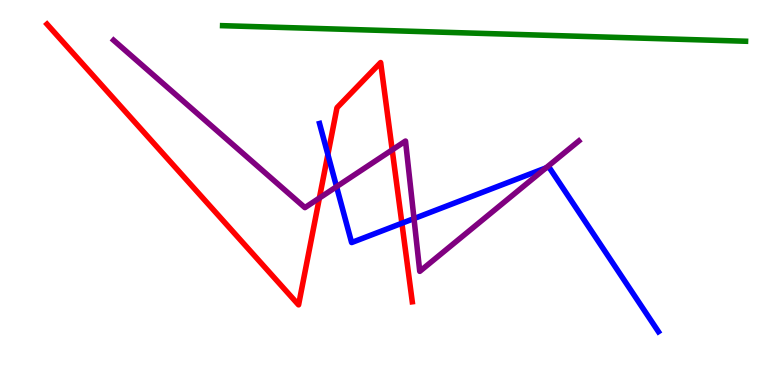[{'lines': ['blue', 'red'], 'intersections': [{'x': 4.23, 'y': 5.99}, {'x': 5.19, 'y': 4.2}]}, {'lines': ['green', 'red'], 'intersections': []}, {'lines': ['purple', 'red'], 'intersections': [{'x': 4.12, 'y': 4.86}, {'x': 5.06, 'y': 6.11}]}, {'lines': ['blue', 'green'], 'intersections': []}, {'lines': ['blue', 'purple'], 'intersections': [{'x': 4.34, 'y': 5.15}, {'x': 5.34, 'y': 4.32}, {'x': 7.05, 'y': 5.64}]}, {'lines': ['green', 'purple'], 'intersections': []}]